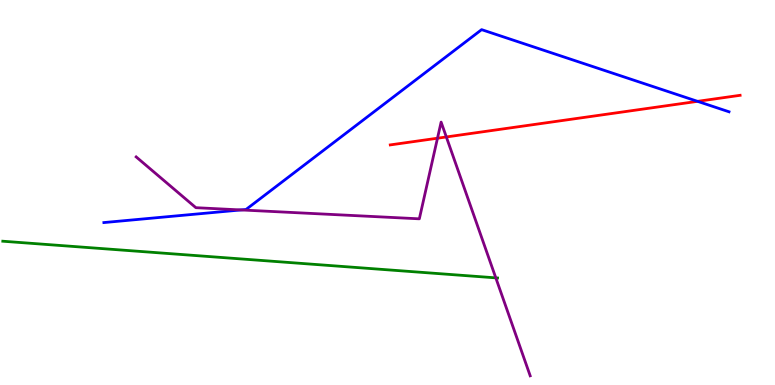[{'lines': ['blue', 'red'], 'intersections': [{'x': 9.0, 'y': 7.37}]}, {'lines': ['green', 'red'], 'intersections': []}, {'lines': ['purple', 'red'], 'intersections': [{'x': 5.65, 'y': 6.41}, {'x': 5.76, 'y': 6.44}]}, {'lines': ['blue', 'green'], 'intersections': []}, {'lines': ['blue', 'purple'], 'intersections': [{'x': 3.11, 'y': 4.55}]}, {'lines': ['green', 'purple'], 'intersections': [{'x': 6.4, 'y': 2.78}]}]